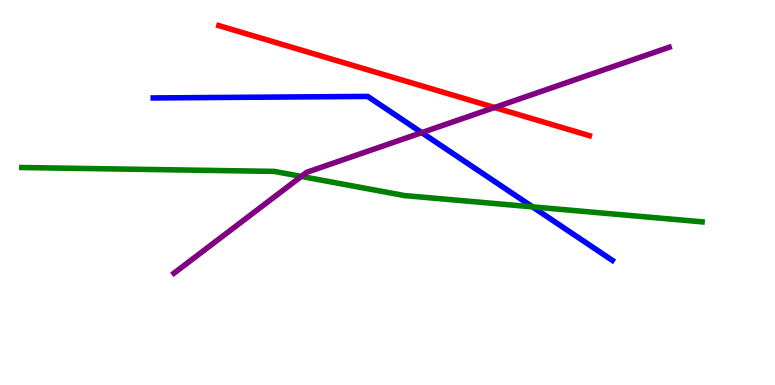[{'lines': ['blue', 'red'], 'intersections': []}, {'lines': ['green', 'red'], 'intersections': []}, {'lines': ['purple', 'red'], 'intersections': [{'x': 6.38, 'y': 7.21}]}, {'lines': ['blue', 'green'], 'intersections': [{'x': 6.87, 'y': 4.63}]}, {'lines': ['blue', 'purple'], 'intersections': [{'x': 5.44, 'y': 6.56}]}, {'lines': ['green', 'purple'], 'intersections': [{'x': 3.89, 'y': 5.42}]}]